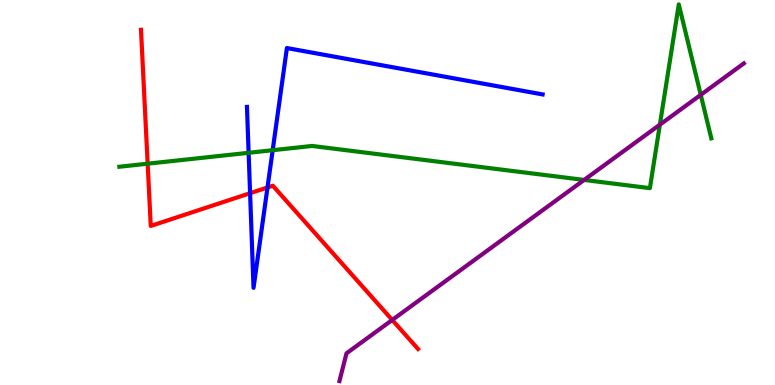[{'lines': ['blue', 'red'], 'intersections': [{'x': 3.23, 'y': 4.98}, {'x': 3.45, 'y': 5.13}]}, {'lines': ['green', 'red'], 'intersections': [{'x': 1.91, 'y': 5.75}]}, {'lines': ['purple', 'red'], 'intersections': [{'x': 5.06, 'y': 1.69}]}, {'lines': ['blue', 'green'], 'intersections': [{'x': 3.21, 'y': 6.03}, {'x': 3.52, 'y': 6.1}]}, {'lines': ['blue', 'purple'], 'intersections': []}, {'lines': ['green', 'purple'], 'intersections': [{'x': 7.54, 'y': 5.33}, {'x': 8.51, 'y': 6.76}, {'x': 9.04, 'y': 7.54}]}]